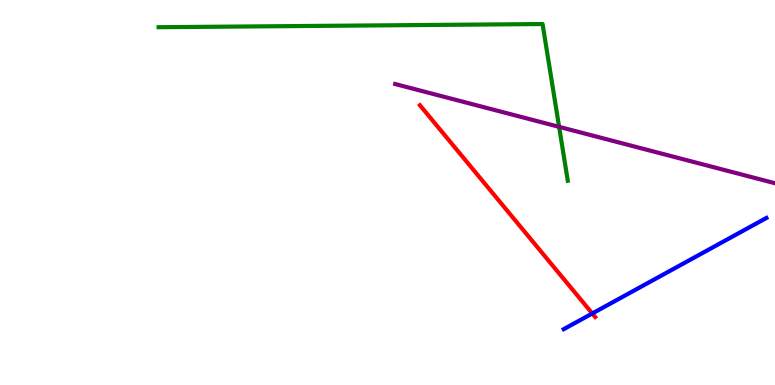[{'lines': ['blue', 'red'], 'intersections': [{'x': 7.64, 'y': 1.86}]}, {'lines': ['green', 'red'], 'intersections': []}, {'lines': ['purple', 'red'], 'intersections': []}, {'lines': ['blue', 'green'], 'intersections': []}, {'lines': ['blue', 'purple'], 'intersections': []}, {'lines': ['green', 'purple'], 'intersections': [{'x': 7.21, 'y': 6.71}]}]